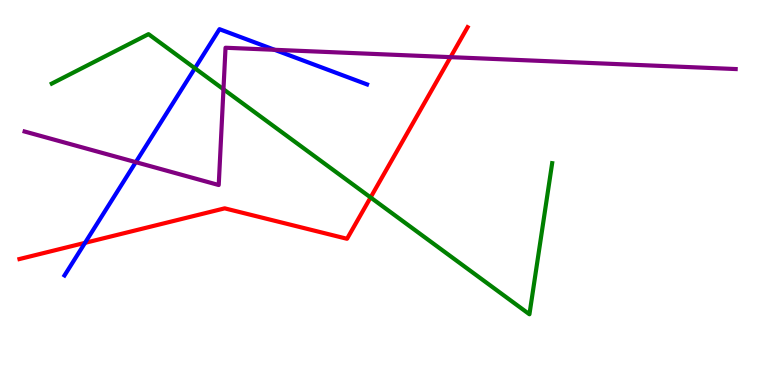[{'lines': ['blue', 'red'], 'intersections': [{'x': 1.1, 'y': 3.69}]}, {'lines': ['green', 'red'], 'intersections': [{'x': 4.78, 'y': 4.87}]}, {'lines': ['purple', 'red'], 'intersections': [{'x': 5.81, 'y': 8.52}]}, {'lines': ['blue', 'green'], 'intersections': [{'x': 2.51, 'y': 8.23}]}, {'lines': ['blue', 'purple'], 'intersections': [{'x': 1.75, 'y': 5.79}, {'x': 3.54, 'y': 8.71}]}, {'lines': ['green', 'purple'], 'intersections': [{'x': 2.88, 'y': 7.68}]}]